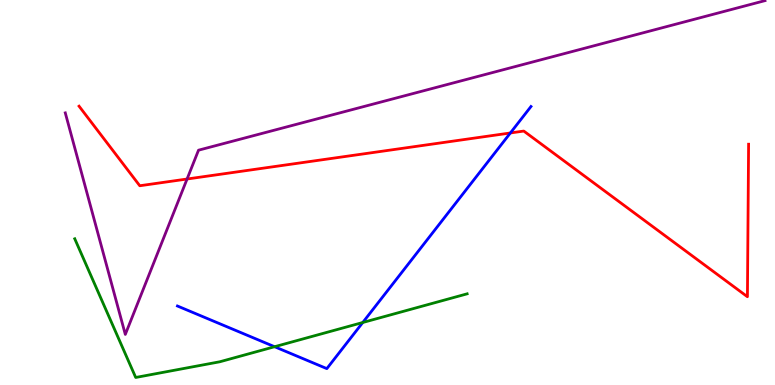[{'lines': ['blue', 'red'], 'intersections': [{'x': 6.59, 'y': 6.55}]}, {'lines': ['green', 'red'], 'intersections': []}, {'lines': ['purple', 'red'], 'intersections': [{'x': 2.41, 'y': 5.35}]}, {'lines': ['blue', 'green'], 'intersections': [{'x': 3.54, 'y': 0.994}, {'x': 4.68, 'y': 1.62}]}, {'lines': ['blue', 'purple'], 'intersections': []}, {'lines': ['green', 'purple'], 'intersections': []}]